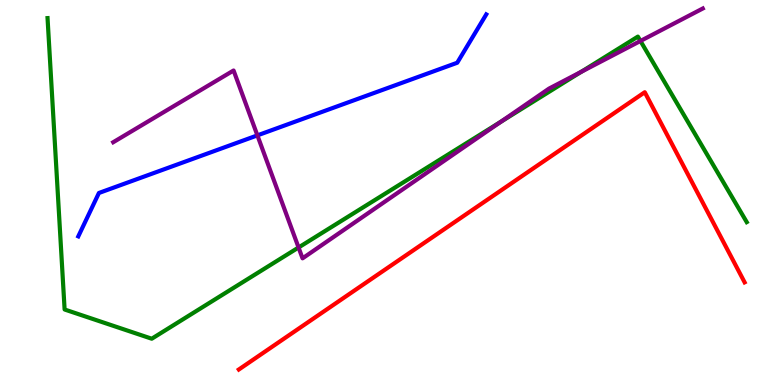[{'lines': ['blue', 'red'], 'intersections': []}, {'lines': ['green', 'red'], 'intersections': []}, {'lines': ['purple', 'red'], 'intersections': []}, {'lines': ['blue', 'green'], 'intersections': []}, {'lines': ['blue', 'purple'], 'intersections': [{'x': 3.32, 'y': 6.48}]}, {'lines': ['green', 'purple'], 'intersections': [{'x': 3.85, 'y': 3.57}, {'x': 6.46, 'y': 6.84}, {'x': 7.5, 'y': 8.13}, {'x': 8.26, 'y': 8.94}]}]